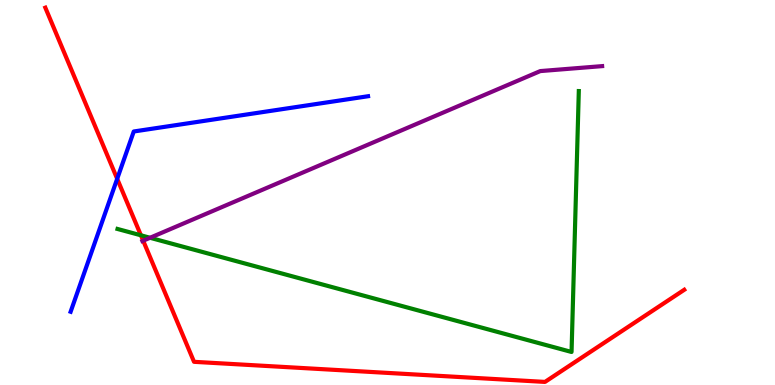[{'lines': ['blue', 'red'], 'intersections': [{'x': 1.51, 'y': 5.36}]}, {'lines': ['green', 'red'], 'intersections': [{'x': 1.82, 'y': 3.89}]}, {'lines': ['purple', 'red'], 'intersections': [{'x': 1.85, 'y': 3.75}]}, {'lines': ['blue', 'green'], 'intersections': []}, {'lines': ['blue', 'purple'], 'intersections': []}, {'lines': ['green', 'purple'], 'intersections': [{'x': 1.94, 'y': 3.82}]}]